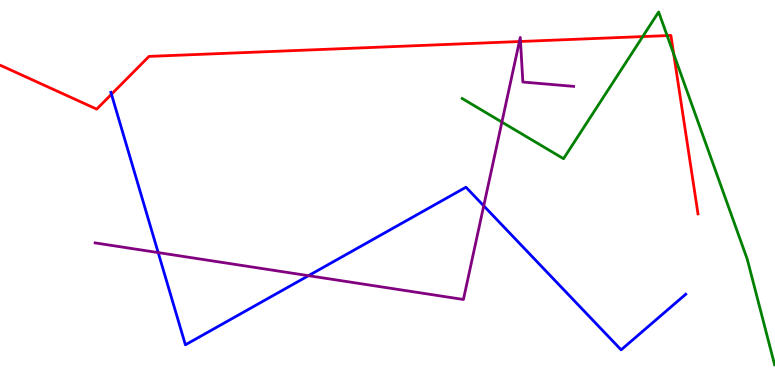[{'lines': ['blue', 'red'], 'intersections': [{'x': 1.44, 'y': 7.55}]}, {'lines': ['green', 'red'], 'intersections': [{'x': 8.29, 'y': 9.05}, {'x': 8.61, 'y': 9.08}, {'x': 8.69, 'y': 8.6}]}, {'lines': ['purple', 'red'], 'intersections': [{'x': 6.7, 'y': 8.92}, {'x': 6.72, 'y': 8.92}]}, {'lines': ['blue', 'green'], 'intersections': []}, {'lines': ['blue', 'purple'], 'intersections': [{'x': 2.04, 'y': 3.44}, {'x': 3.98, 'y': 2.84}, {'x': 6.24, 'y': 4.65}]}, {'lines': ['green', 'purple'], 'intersections': [{'x': 6.48, 'y': 6.83}]}]